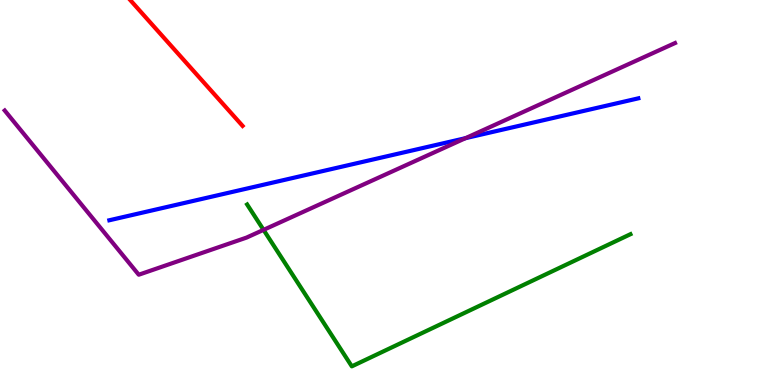[{'lines': ['blue', 'red'], 'intersections': []}, {'lines': ['green', 'red'], 'intersections': []}, {'lines': ['purple', 'red'], 'intersections': []}, {'lines': ['blue', 'green'], 'intersections': []}, {'lines': ['blue', 'purple'], 'intersections': [{'x': 6.01, 'y': 6.41}]}, {'lines': ['green', 'purple'], 'intersections': [{'x': 3.4, 'y': 4.03}]}]